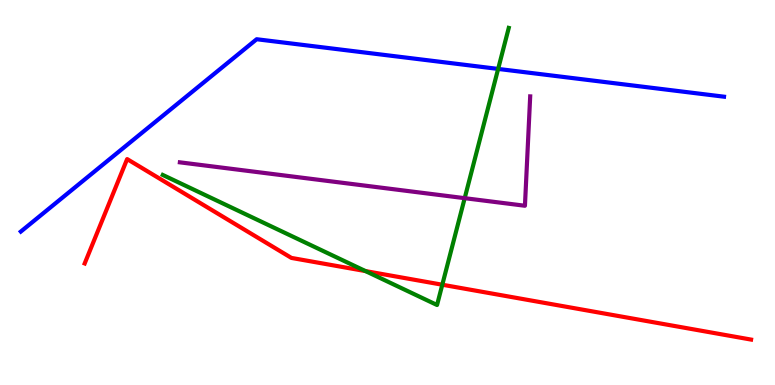[{'lines': ['blue', 'red'], 'intersections': []}, {'lines': ['green', 'red'], 'intersections': [{'x': 4.72, 'y': 2.96}, {'x': 5.71, 'y': 2.6}]}, {'lines': ['purple', 'red'], 'intersections': []}, {'lines': ['blue', 'green'], 'intersections': [{'x': 6.43, 'y': 8.21}]}, {'lines': ['blue', 'purple'], 'intersections': []}, {'lines': ['green', 'purple'], 'intersections': [{'x': 6.0, 'y': 4.85}]}]